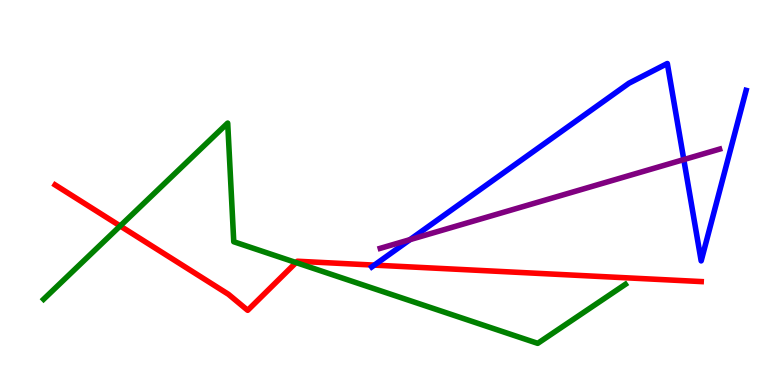[{'lines': ['blue', 'red'], 'intersections': [{'x': 4.83, 'y': 3.11}]}, {'lines': ['green', 'red'], 'intersections': [{'x': 1.55, 'y': 4.13}, {'x': 3.82, 'y': 3.18}]}, {'lines': ['purple', 'red'], 'intersections': []}, {'lines': ['blue', 'green'], 'intersections': []}, {'lines': ['blue', 'purple'], 'intersections': [{'x': 5.29, 'y': 3.78}, {'x': 8.82, 'y': 5.86}]}, {'lines': ['green', 'purple'], 'intersections': []}]